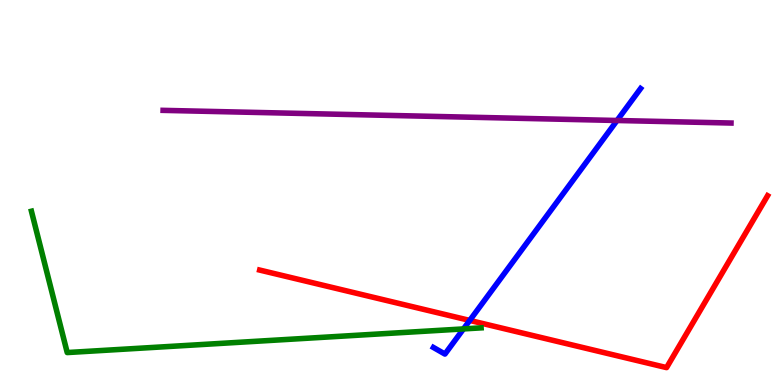[{'lines': ['blue', 'red'], 'intersections': [{'x': 6.06, 'y': 1.68}]}, {'lines': ['green', 'red'], 'intersections': []}, {'lines': ['purple', 'red'], 'intersections': []}, {'lines': ['blue', 'green'], 'intersections': [{'x': 5.98, 'y': 1.46}]}, {'lines': ['blue', 'purple'], 'intersections': [{'x': 7.96, 'y': 6.87}]}, {'lines': ['green', 'purple'], 'intersections': []}]